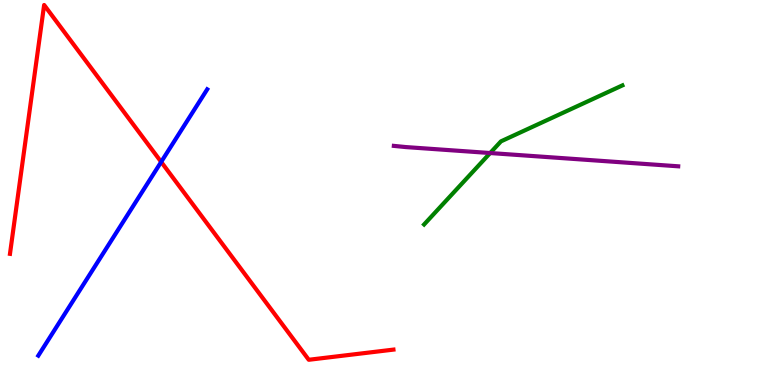[{'lines': ['blue', 'red'], 'intersections': [{'x': 2.08, 'y': 5.79}]}, {'lines': ['green', 'red'], 'intersections': []}, {'lines': ['purple', 'red'], 'intersections': []}, {'lines': ['blue', 'green'], 'intersections': []}, {'lines': ['blue', 'purple'], 'intersections': []}, {'lines': ['green', 'purple'], 'intersections': [{'x': 6.32, 'y': 6.03}]}]